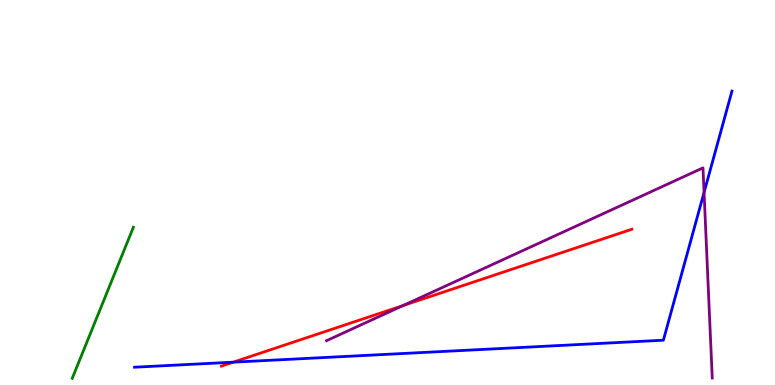[{'lines': ['blue', 'red'], 'intersections': [{'x': 3.01, 'y': 0.593}]}, {'lines': ['green', 'red'], 'intersections': []}, {'lines': ['purple', 'red'], 'intersections': [{'x': 5.2, 'y': 2.06}]}, {'lines': ['blue', 'green'], 'intersections': []}, {'lines': ['blue', 'purple'], 'intersections': [{'x': 9.08, 'y': 5.0}]}, {'lines': ['green', 'purple'], 'intersections': []}]